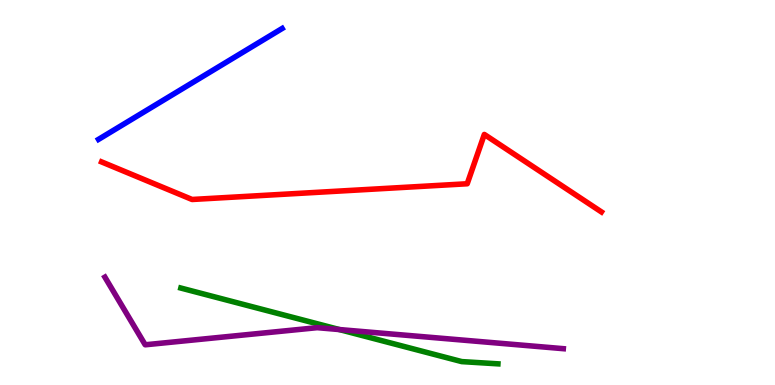[{'lines': ['blue', 'red'], 'intersections': []}, {'lines': ['green', 'red'], 'intersections': []}, {'lines': ['purple', 'red'], 'intersections': []}, {'lines': ['blue', 'green'], 'intersections': []}, {'lines': ['blue', 'purple'], 'intersections': []}, {'lines': ['green', 'purple'], 'intersections': [{'x': 4.38, 'y': 1.44}]}]